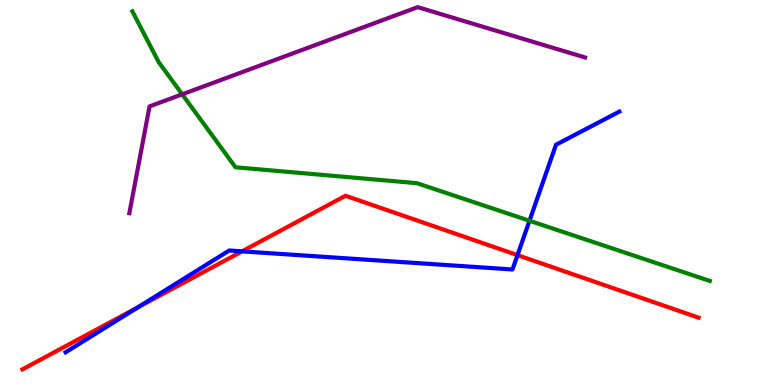[{'lines': ['blue', 'red'], 'intersections': [{'x': 1.78, 'y': 2.02}, {'x': 3.12, 'y': 3.47}, {'x': 6.68, 'y': 3.37}]}, {'lines': ['green', 'red'], 'intersections': []}, {'lines': ['purple', 'red'], 'intersections': []}, {'lines': ['blue', 'green'], 'intersections': [{'x': 6.83, 'y': 4.27}]}, {'lines': ['blue', 'purple'], 'intersections': []}, {'lines': ['green', 'purple'], 'intersections': [{'x': 2.35, 'y': 7.55}]}]